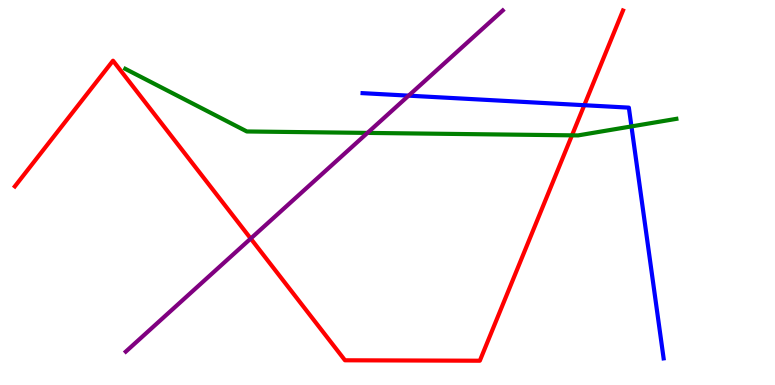[{'lines': ['blue', 'red'], 'intersections': [{'x': 7.54, 'y': 7.27}]}, {'lines': ['green', 'red'], 'intersections': [{'x': 7.38, 'y': 6.48}]}, {'lines': ['purple', 'red'], 'intersections': [{'x': 3.24, 'y': 3.8}]}, {'lines': ['blue', 'green'], 'intersections': [{'x': 8.15, 'y': 6.72}]}, {'lines': ['blue', 'purple'], 'intersections': [{'x': 5.27, 'y': 7.52}]}, {'lines': ['green', 'purple'], 'intersections': [{'x': 4.74, 'y': 6.55}]}]